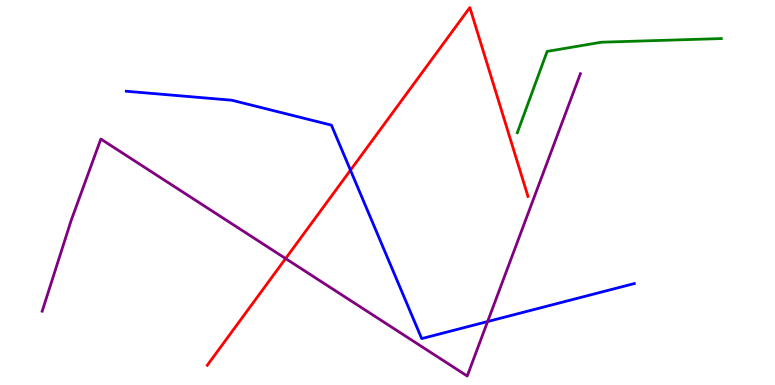[{'lines': ['blue', 'red'], 'intersections': [{'x': 4.52, 'y': 5.58}]}, {'lines': ['green', 'red'], 'intersections': []}, {'lines': ['purple', 'red'], 'intersections': [{'x': 3.69, 'y': 3.28}]}, {'lines': ['blue', 'green'], 'intersections': []}, {'lines': ['blue', 'purple'], 'intersections': [{'x': 6.29, 'y': 1.65}]}, {'lines': ['green', 'purple'], 'intersections': []}]